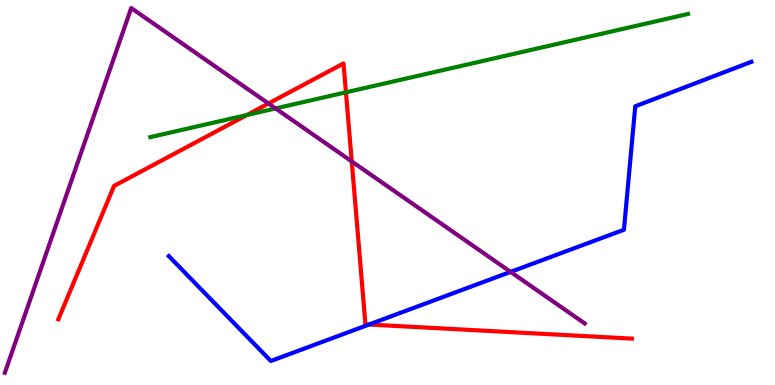[{'lines': ['blue', 'red'], 'intersections': [{'x': 4.76, 'y': 1.57}]}, {'lines': ['green', 'red'], 'intersections': [{'x': 3.19, 'y': 7.01}, {'x': 4.46, 'y': 7.6}]}, {'lines': ['purple', 'red'], 'intersections': [{'x': 3.46, 'y': 7.31}, {'x': 4.54, 'y': 5.81}]}, {'lines': ['blue', 'green'], 'intersections': []}, {'lines': ['blue', 'purple'], 'intersections': [{'x': 6.59, 'y': 2.94}]}, {'lines': ['green', 'purple'], 'intersections': [{'x': 3.56, 'y': 7.18}]}]